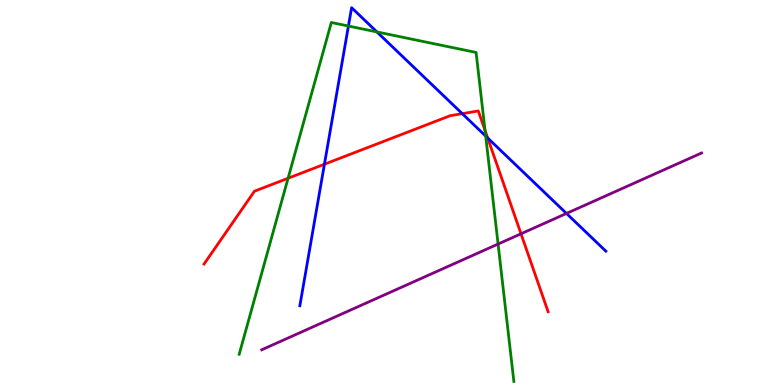[{'lines': ['blue', 'red'], 'intersections': [{'x': 4.19, 'y': 5.73}, {'x': 5.96, 'y': 7.05}, {'x': 6.29, 'y': 6.42}]}, {'lines': ['green', 'red'], 'intersections': [{'x': 3.72, 'y': 5.37}, {'x': 6.26, 'y': 6.61}]}, {'lines': ['purple', 'red'], 'intersections': [{'x': 6.72, 'y': 3.93}]}, {'lines': ['blue', 'green'], 'intersections': [{'x': 4.5, 'y': 9.32}, {'x': 4.86, 'y': 9.17}, {'x': 6.27, 'y': 6.47}]}, {'lines': ['blue', 'purple'], 'intersections': [{'x': 7.31, 'y': 4.46}]}, {'lines': ['green', 'purple'], 'intersections': [{'x': 6.43, 'y': 3.66}]}]